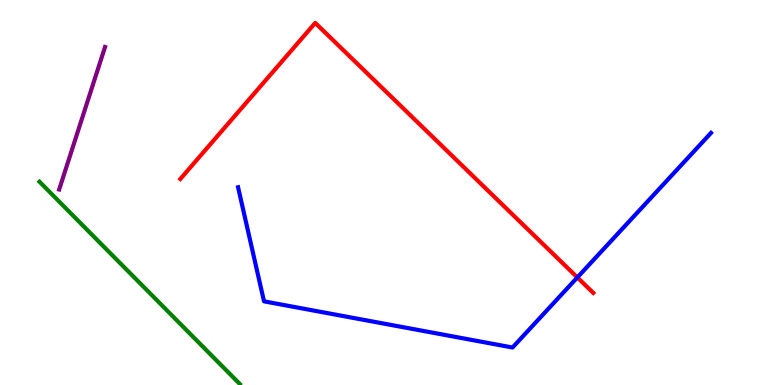[{'lines': ['blue', 'red'], 'intersections': [{'x': 7.45, 'y': 2.79}]}, {'lines': ['green', 'red'], 'intersections': []}, {'lines': ['purple', 'red'], 'intersections': []}, {'lines': ['blue', 'green'], 'intersections': []}, {'lines': ['blue', 'purple'], 'intersections': []}, {'lines': ['green', 'purple'], 'intersections': []}]